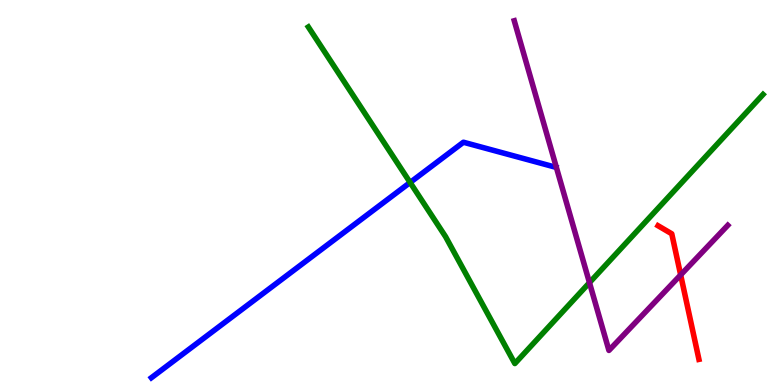[{'lines': ['blue', 'red'], 'intersections': []}, {'lines': ['green', 'red'], 'intersections': []}, {'lines': ['purple', 'red'], 'intersections': [{'x': 8.78, 'y': 2.86}]}, {'lines': ['blue', 'green'], 'intersections': [{'x': 5.29, 'y': 5.26}]}, {'lines': ['blue', 'purple'], 'intersections': []}, {'lines': ['green', 'purple'], 'intersections': [{'x': 7.61, 'y': 2.66}]}]